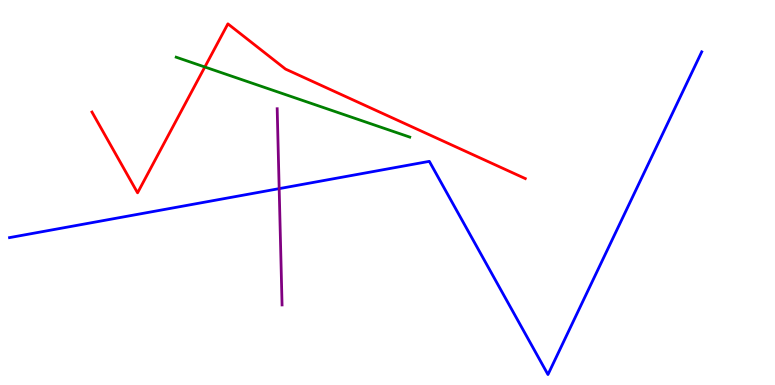[{'lines': ['blue', 'red'], 'intersections': []}, {'lines': ['green', 'red'], 'intersections': [{'x': 2.64, 'y': 8.26}]}, {'lines': ['purple', 'red'], 'intersections': []}, {'lines': ['blue', 'green'], 'intersections': []}, {'lines': ['blue', 'purple'], 'intersections': [{'x': 3.6, 'y': 5.1}]}, {'lines': ['green', 'purple'], 'intersections': []}]